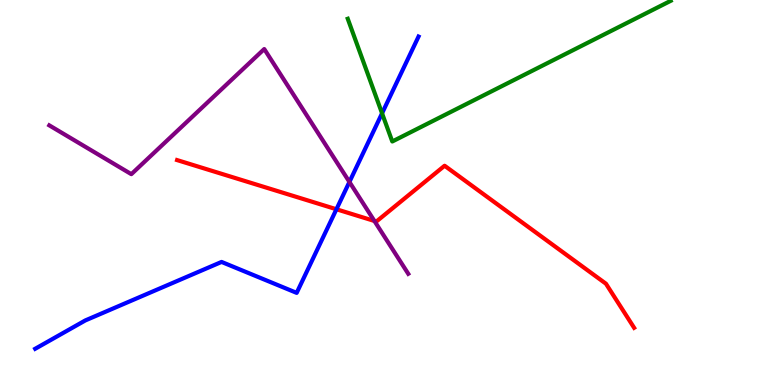[{'lines': ['blue', 'red'], 'intersections': [{'x': 4.34, 'y': 4.56}]}, {'lines': ['green', 'red'], 'intersections': []}, {'lines': ['purple', 'red'], 'intersections': [{'x': 4.83, 'y': 4.26}]}, {'lines': ['blue', 'green'], 'intersections': [{'x': 4.93, 'y': 7.06}]}, {'lines': ['blue', 'purple'], 'intersections': [{'x': 4.51, 'y': 5.27}]}, {'lines': ['green', 'purple'], 'intersections': []}]